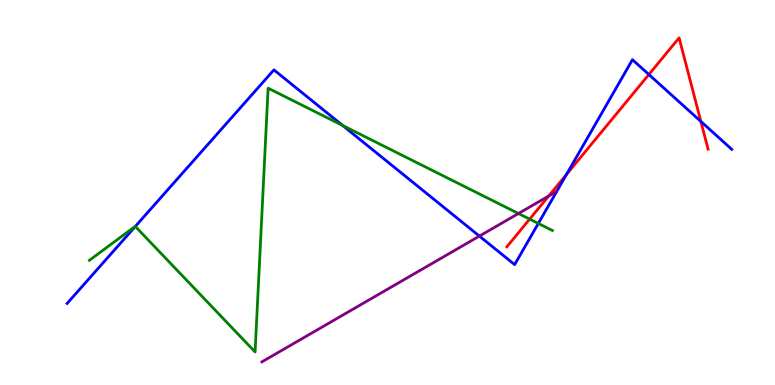[{'lines': ['blue', 'red'], 'intersections': [{'x': 7.31, 'y': 5.47}, {'x': 8.37, 'y': 8.06}, {'x': 9.04, 'y': 6.85}]}, {'lines': ['green', 'red'], 'intersections': [{'x': 6.83, 'y': 4.31}]}, {'lines': ['purple', 'red'], 'intersections': [{'x': 7.08, 'y': 4.91}]}, {'lines': ['blue', 'green'], 'intersections': [{'x': 1.75, 'y': 4.12}, {'x': 4.42, 'y': 6.74}, {'x': 6.95, 'y': 4.2}]}, {'lines': ['blue', 'purple'], 'intersections': [{'x': 6.19, 'y': 3.87}]}, {'lines': ['green', 'purple'], 'intersections': [{'x': 6.69, 'y': 4.45}]}]